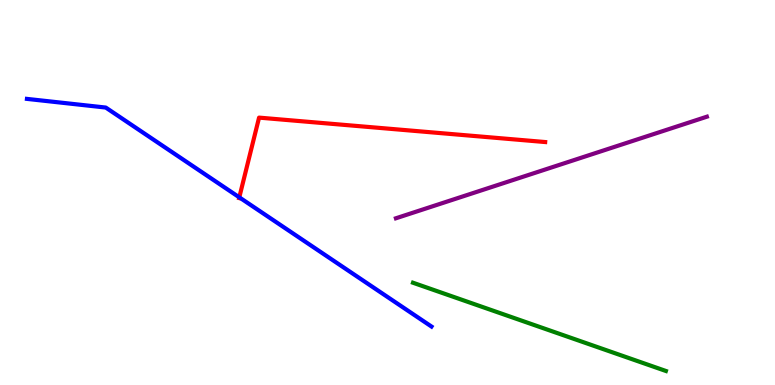[{'lines': ['blue', 'red'], 'intersections': [{'x': 3.09, 'y': 4.87}]}, {'lines': ['green', 'red'], 'intersections': []}, {'lines': ['purple', 'red'], 'intersections': []}, {'lines': ['blue', 'green'], 'intersections': []}, {'lines': ['blue', 'purple'], 'intersections': []}, {'lines': ['green', 'purple'], 'intersections': []}]